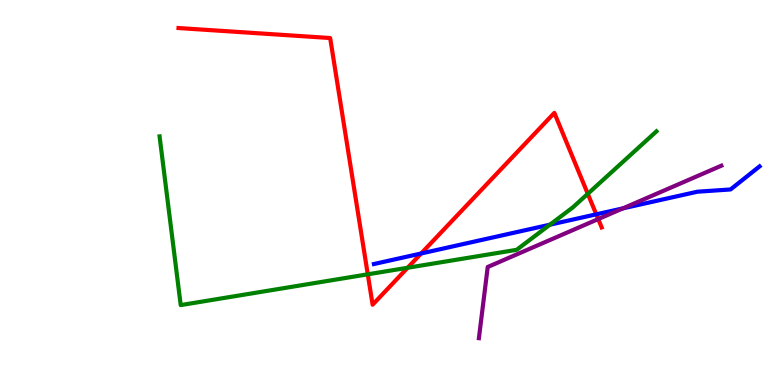[{'lines': ['blue', 'red'], 'intersections': [{'x': 5.43, 'y': 3.42}, {'x': 7.69, 'y': 4.43}]}, {'lines': ['green', 'red'], 'intersections': [{'x': 4.75, 'y': 2.87}, {'x': 5.26, 'y': 3.05}, {'x': 7.58, 'y': 4.97}]}, {'lines': ['purple', 'red'], 'intersections': [{'x': 7.72, 'y': 4.31}]}, {'lines': ['blue', 'green'], 'intersections': [{'x': 7.1, 'y': 4.16}]}, {'lines': ['blue', 'purple'], 'intersections': [{'x': 8.04, 'y': 4.59}]}, {'lines': ['green', 'purple'], 'intersections': []}]